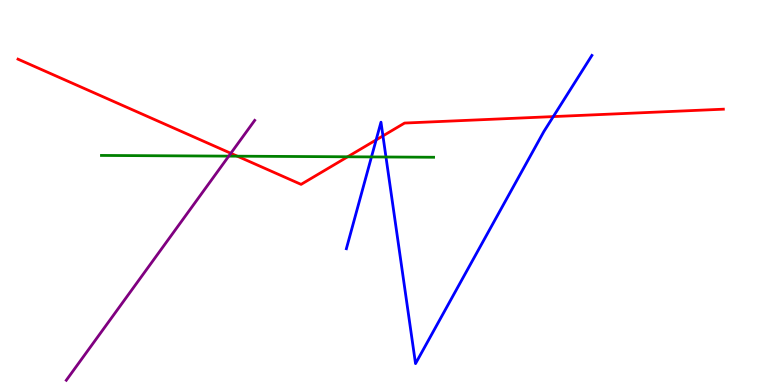[{'lines': ['blue', 'red'], 'intersections': [{'x': 4.85, 'y': 6.37}, {'x': 4.94, 'y': 6.47}, {'x': 7.14, 'y': 6.97}]}, {'lines': ['green', 'red'], 'intersections': [{'x': 3.06, 'y': 5.94}, {'x': 4.49, 'y': 5.93}]}, {'lines': ['purple', 'red'], 'intersections': [{'x': 2.98, 'y': 6.02}]}, {'lines': ['blue', 'green'], 'intersections': [{'x': 4.79, 'y': 5.92}, {'x': 4.98, 'y': 5.92}]}, {'lines': ['blue', 'purple'], 'intersections': []}, {'lines': ['green', 'purple'], 'intersections': [{'x': 2.95, 'y': 5.94}]}]